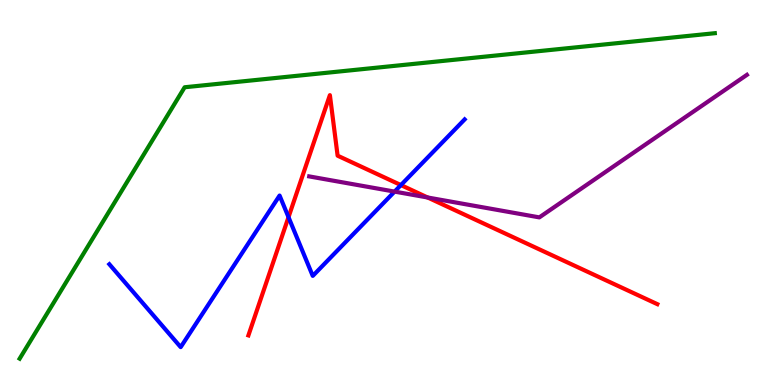[{'lines': ['blue', 'red'], 'intersections': [{'x': 3.72, 'y': 4.36}, {'x': 5.17, 'y': 5.19}]}, {'lines': ['green', 'red'], 'intersections': []}, {'lines': ['purple', 'red'], 'intersections': [{'x': 5.52, 'y': 4.87}]}, {'lines': ['blue', 'green'], 'intersections': []}, {'lines': ['blue', 'purple'], 'intersections': [{'x': 5.09, 'y': 5.02}]}, {'lines': ['green', 'purple'], 'intersections': []}]